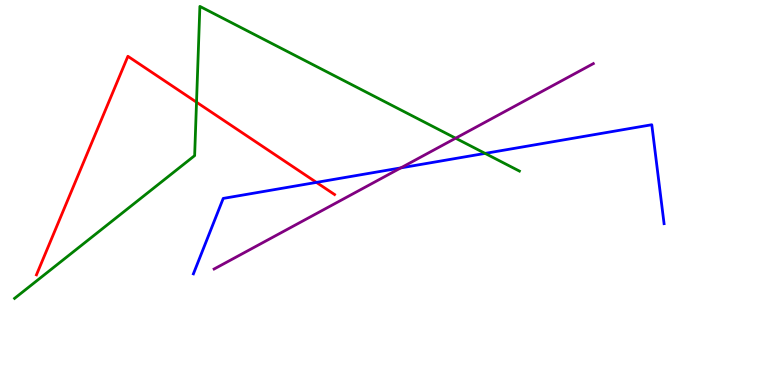[{'lines': ['blue', 'red'], 'intersections': [{'x': 4.08, 'y': 5.26}]}, {'lines': ['green', 'red'], 'intersections': [{'x': 2.54, 'y': 7.35}]}, {'lines': ['purple', 'red'], 'intersections': []}, {'lines': ['blue', 'green'], 'intersections': [{'x': 6.26, 'y': 6.02}]}, {'lines': ['blue', 'purple'], 'intersections': [{'x': 5.17, 'y': 5.64}]}, {'lines': ['green', 'purple'], 'intersections': [{'x': 5.88, 'y': 6.41}]}]